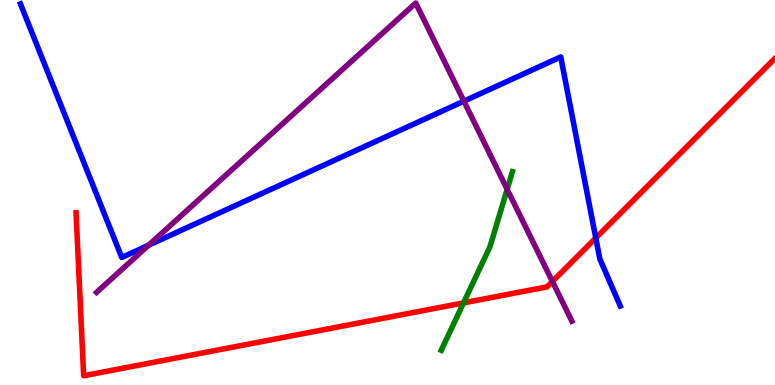[{'lines': ['blue', 'red'], 'intersections': [{'x': 7.69, 'y': 3.82}]}, {'lines': ['green', 'red'], 'intersections': [{'x': 5.98, 'y': 2.13}]}, {'lines': ['purple', 'red'], 'intersections': [{'x': 7.13, 'y': 2.69}]}, {'lines': ['blue', 'green'], 'intersections': []}, {'lines': ['blue', 'purple'], 'intersections': [{'x': 1.92, 'y': 3.63}, {'x': 5.99, 'y': 7.37}]}, {'lines': ['green', 'purple'], 'intersections': [{'x': 6.54, 'y': 5.08}]}]